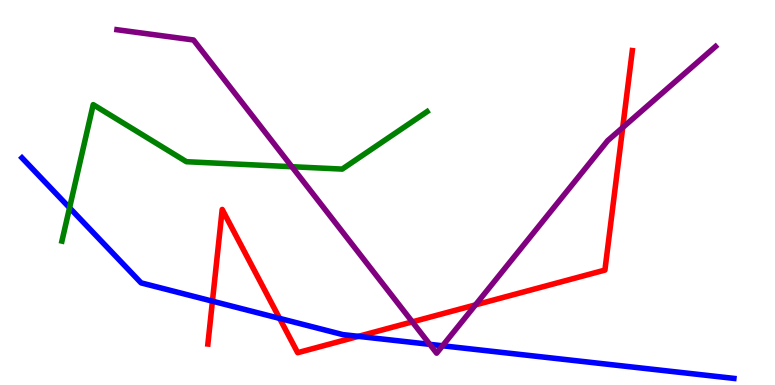[{'lines': ['blue', 'red'], 'intersections': [{'x': 2.74, 'y': 2.18}, {'x': 3.61, 'y': 1.73}, {'x': 4.62, 'y': 1.26}]}, {'lines': ['green', 'red'], 'intersections': []}, {'lines': ['purple', 'red'], 'intersections': [{'x': 5.32, 'y': 1.64}, {'x': 6.14, 'y': 2.08}, {'x': 8.04, 'y': 6.69}]}, {'lines': ['blue', 'green'], 'intersections': [{'x': 0.898, 'y': 4.6}]}, {'lines': ['blue', 'purple'], 'intersections': [{'x': 5.55, 'y': 1.06}, {'x': 5.71, 'y': 1.02}]}, {'lines': ['green', 'purple'], 'intersections': [{'x': 3.77, 'y': 5.67}]}]